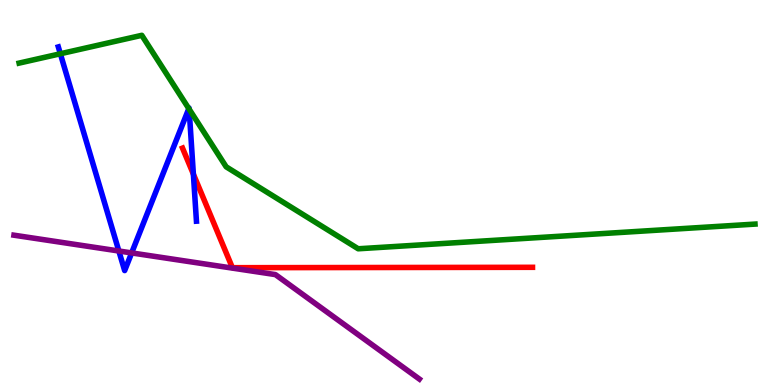[{'lines': ['blue', 'red'], 'intersections': [{'x': 2.5, 'y': 5.48}]}, {'lines': ['green', 'red'], 'intersections': []}, {'lines': ['purple', 'red'], 'intersections': []}, {'lines': ['blue', 'green'], 'intersections': [{'x': 0.779, 'y': 8.6}, {'x': 2.44, 'y': 7.18}, {'x': 2.44, 'y': 7.17}]}, {'lines': ['blue', 'purple'], 'intersections': [{'x': 1.53, 'y': 3.48}, {'x': 1.7, 'y': 3.43}]}, {'lines': ['green', 'purple'], 'intersections': []}]